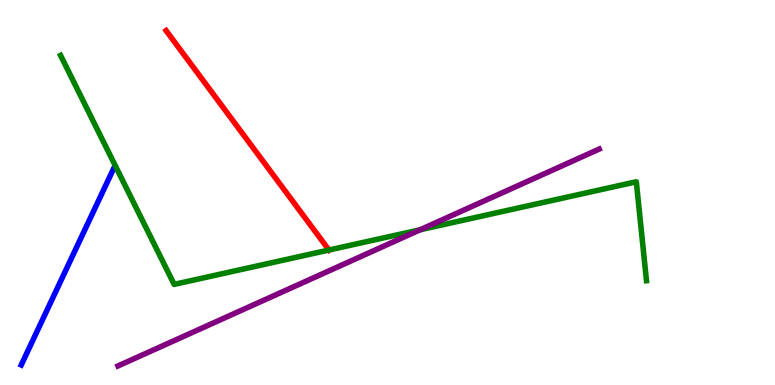[{'lines': ['blue', 'red'], 'intersections': []}, {'lines': ['green', 'red'], 'intersections': [{'x': 4.24, 'y': 3.51}]}, {'lines': ['purple', 'red'], 'intersections': []}, {'lines': ['blue', 'green'], 'intersections': []}, {'lines': ['blue', 'purple'], 'intersections': []}, {'lines': ['green', 'purple'], 'intersections': [{'x': 5.42, 'y': 4.03}]}]